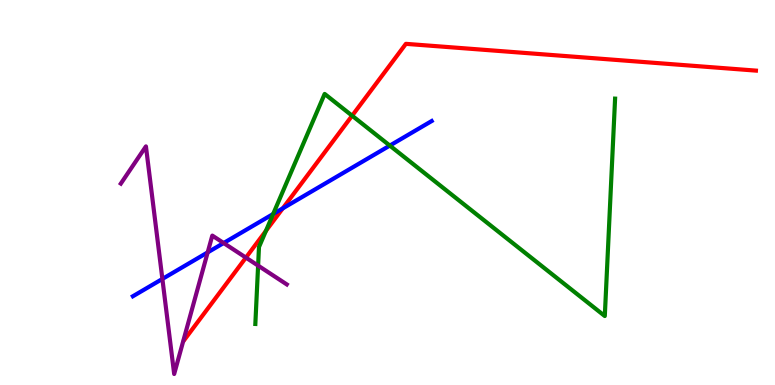[{'lines': ['blue', 'red'], 'intersections': [{'x': 3.65, 'y': 4.59}]}, {'lines': ['green', 'red'], 'intersections': [{'x': 3.43, 'y': 4.0}, {'x': 4.54, 'y': 6.99}]}, {'lines': ['purple', 'red'], 'intersections': [{'x': 3.17, 'y': 3.31}]}, {'lines': ['blue', 'green'], 'intersections': [{'x': 3.52, 'y': 4.44}, {'x': 5.03, 'y': 6.22}]}, {'lines': ['blue', 'purple'], 'intersections': [{'x': 2.1, 'y': 2.75}, {'x': 2.68, 'y': 3.44}, {'x': 2.89, 'y': 3.69}]}, {'lines': ['green', 'purple'], 'intersections': [{'x': 3.33, 'y': 3.1}]}]